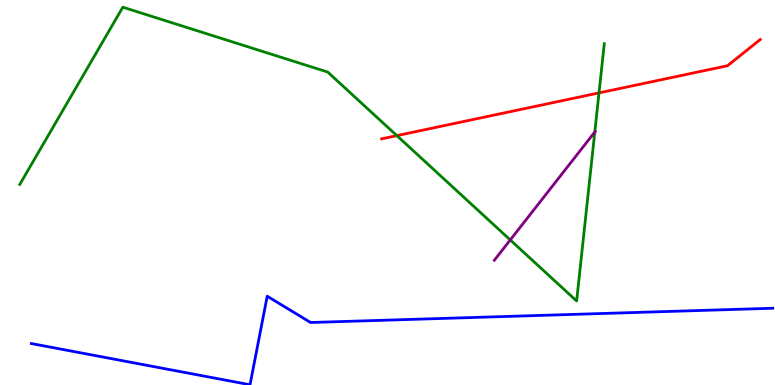[{'lines': ['blue', 'red'], 'intersections': []}, {'lines': ['green', 'red'], 'intersections': [{'x': 5.12, 'y': 6.48}, {'x': 7.73, 'y': 7.59}]}, {'lines': ['purple', 'red'], 'intersections': []}, {'lines': ['blue', 'green'], 'intersections': []}, {'lines': ['blue', 'purple'], 'intersections': []}, {'lines': ['green', 'purple'], 'intersections': [{'x': 6.58, 'y': 3.77}, {'x': 7.67, 'y': 6.57}]}]